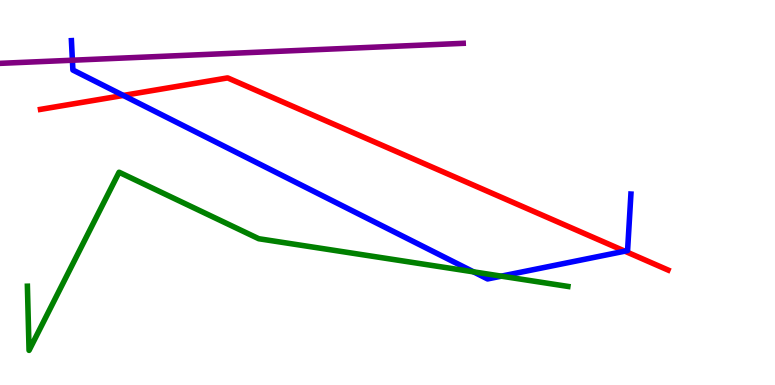[{'lines': ['blue', 'red'], 'intersections': [{'x': 1.59, 'y': 7.52}, {'x': 8.06, 'y': 3.48}]}, {'lines': ['green', 'red'], 'intersections': []}, {'lines': ['purple', 'red'], 'intersections': []}, {'lines': ['blue', 'green'], 'intersections': [{'x': 6.11, 'y': 2.94}, {'x': 6.47, 'y': 2.83}]}, {'lines': ['blue', 'purple'], 'intersections': [{'x': 0.934, 'y': 8.44}]}, {'lines': ['green', 'purple'], 'intersections': []}]